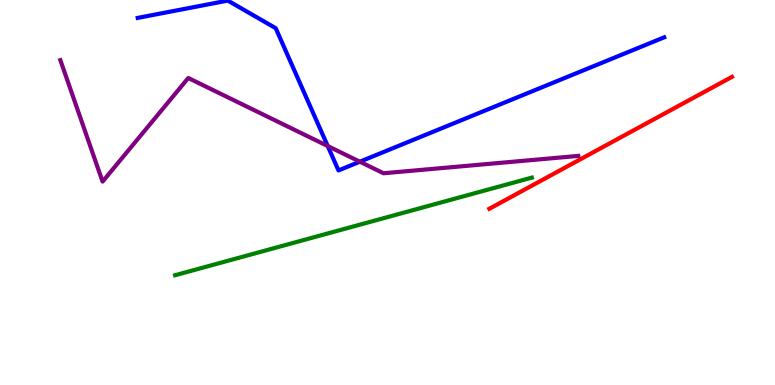[{'lines': ['blue', 'red'], 'intersections': []}, {'lines': ['green', 'red'], 'intersections': []}, {'lines': ['purple', 'red'], 'intersections': []}, {'lines': ['blue', 'green'], 'intersections': []}, {'lines': ['blue', 'purple'], 'intersections': [{'x': 4.23, 'y': 6.21}, {'x': 4.64, 'y': 5.8}]}, {'lines': ['green', 'purple'], 'intersections': []}]